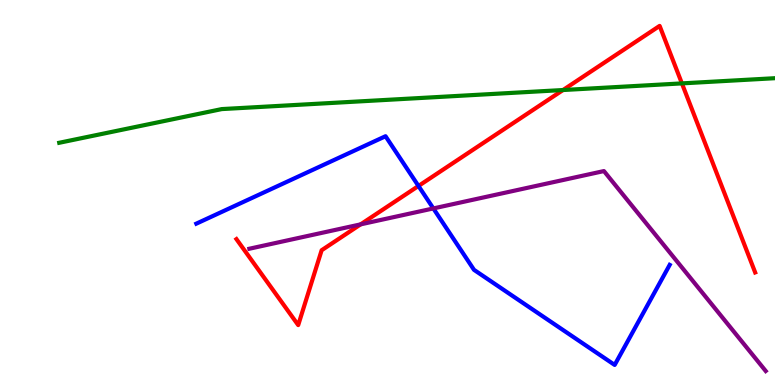[{'lines': ['blue', 'red'], 'intersections': [{'x': 5.4, 'y': 5.17}]}, {'lines': ['green', 'red'], 'intersections': [{'x': 7.26, 'y': 7.66}, {'x': 8.8, 'y': 7.83}]}, {'lines': ['purple', 'red'], 'intersections': [{'x': 4.65, 'y': 4.17}]}, {'lines': ['blue', 'green'], 'intersections': []}, {'lines': ['blue', 'purple'], 'intersections': [{'x': 5.59, 'y': 4.59}]}, {'lines': ['green', 'purple'], 'intersections': []}]